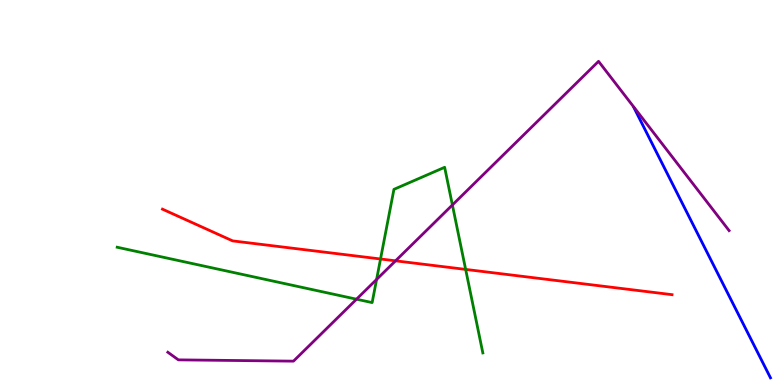[{'lines': ['blue', 'red'], 'intersections': []}, {'lines': ['green', 'red'], 'intersections': [{'x': 4.91, 'y': 3.27}, {'x': 6.01, 'y': 3.0}]}, {'lines': ['purple', 'red'], 'intersections': [{'x': 5.1, 'y': 3.23}]}, {'lines': ['blue', 'green'], 'intersections': []}, {'lines': ['blue', 'purple'], 'intersections': []}, {'lines': ['green', 'purple'], 'intersections': [{'x': 4.6, 'y': 2.23}, {'x': 4.86, 'y': 2.74}, {'x': 5.84, 'y': 4.68}]}]